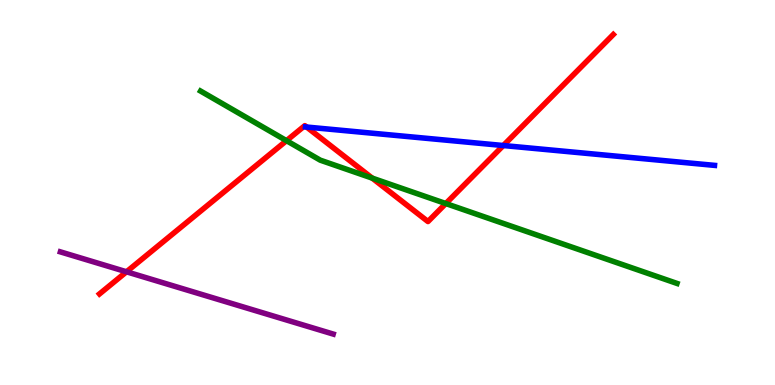[{'lines': ['blue', 'red'], 'intersections': [{'x': 3.96, 'y': 6.7}, {'x': 6.49, 'y': 6.22}]}, {'lines': ['green', 'red'], 'intersections': [{'x': 3.7, 'y': 6.35}, {'x': 4.8, 'y': 5.37}, {'x': 5.75, 'y': 4.71}]}, {'lines': ['purple', 'red'], 'intersections': [{'x': 1.63, 'y': 2.94}]}, {'lines': ['blue', 'green'], 'intersections': []}, {'lines': ['blue', 'purple'], 'intersections': []}, {'lines': ['green', 'purple'], 'intersections': []}]